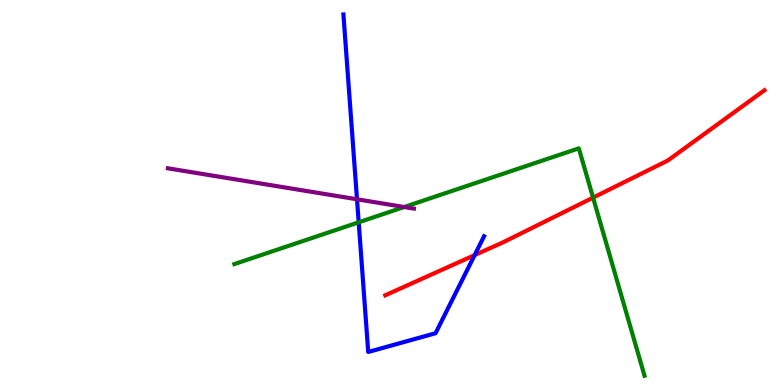[{'lines': ['blue', 'red'], 'intersections': [{'x': 6.12, 'y': 3.37}]}, {'lines': ['green', 'red'], 'intersections': [{'x': 7.65, 'y': 4.87}]}, {'lines': ['purple', 'red'], 'intersections': []}, {'lines': ['blue', 'green'], 'intersections': [{'x': 4.63, 'y': 4.23}]}, {'lines': ['blue', 'purple'], 'intersections': [{'x': 4.61, 'y': 4.82}]}, {'lines': ['green', 'purple'], 'intersections': [{'x': 5.22, 'y': 4.62}]}]